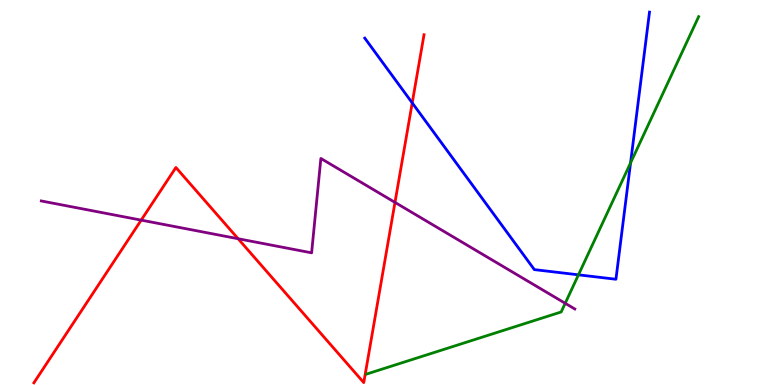[{'lines': ['blue', 'red'], 'intersections': [{'x': 5.32, 'y': 7.33}]}, {'lines': ['green', 'red'], 'intersections': []}, {'lines': ['purple', 'red'], 'intersections': [{'x': 1.82, 'y': 4.28}, {'x': 3.07, 'y': 3.8}, {'x': 5.1, 'y': 4.74}]}, {'lines': ['blue', 'green'], 'intersections': [{'x': 7.46, 'y': 2.86}, {'x': 8.14, 'y': 5.77}]}, {'lines': ['blue', 'purple'], 'intersections': []}, {'lines': ['green', 'purple'], 'intersections': [{'x': 7.29, 'y': 2.12}]}]